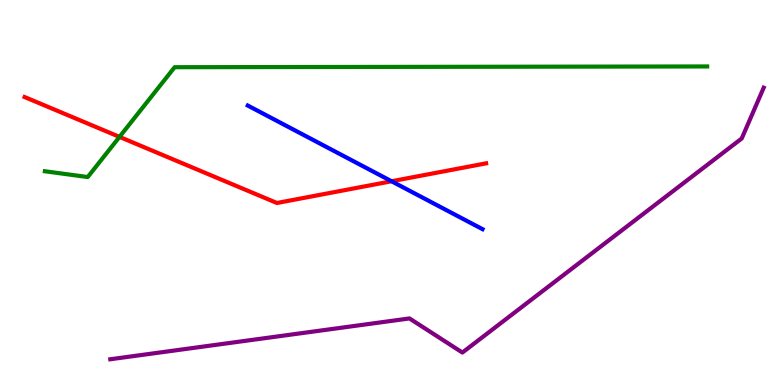[{'lines': ['blue', 'red'], 'intersections': [{'x': 5.05, 'y': 5.29}]}, {'lines': ['green', 'red'], 'intersections': [{'x': 1.54, 'y': 6.44}]}, {'lines': ['purple', 'red'], 'intersections': []}, {'lines': ['blue', 'green'], 'intersections': []}, {'lines': ['blue', 'purple'], 'intersections': []}, {'lines': ['green', 'purple'], 'intersections': []}]